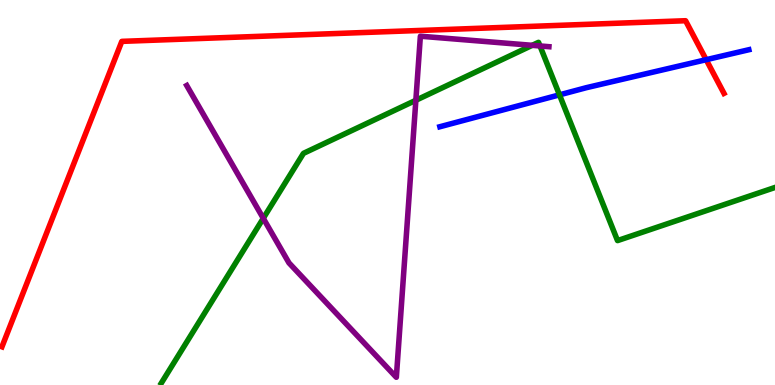[{'lines': ['blue', 'red'], 'intersections': [{'x': 9.11, 'y': 8.45}]}, {'lines': ['green', 'red'], 'intersections': []}, {'lines': ['purple', 'red'], 'intersections': []}, {'lines': ['blue', 'green'], 'intersections': [{'x': 7.22, 'y': 7.54}]}, {'lines': ['blue', 'purple'], 'intersections': []}, {'lines': ['green', 'purple'], 'intersections': [{'x': 3.4, 'y': 4.33}, {'x': 5.37, 'y': 7.4}, {'x': 6.87, 'y': 8.82}, {'x': 6.97, 'y': 8.81}]}]